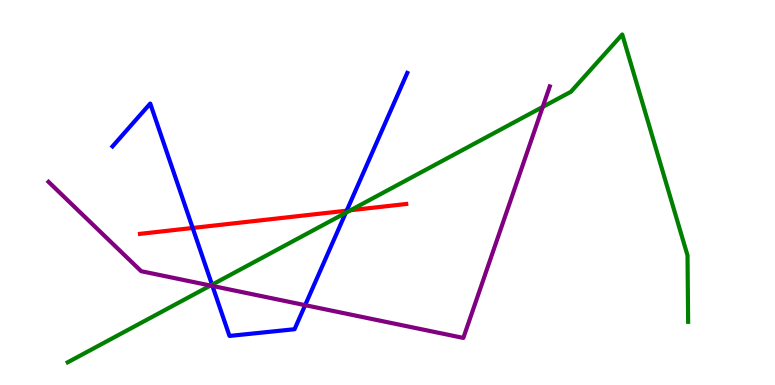[{'lines': ['blue', 'red'], 'intersections': [{'x': 2.49, 'y': 4.08}, {'x': 4.47, 'y': 4.53}]}, {'lines': ['green', 'red'], 'intersections': [{'x': 4.52, 'y': 4.54}]}, {'lines': ['purple', 'red'], 'intersections': []}, {'lines': ['blue', 'green'], 'intersections': [{'x': 2.74, 'y': 2.6}, {'x': 4.46, 'y': 4.47}]}, {'lines': ['blue', 'purple'], 'intersections': [{'x': 2.74, 'y': 2.57}, {'x': 3.94, 'y': 2.07}]}, {'lines': ['green', 'purple'], 'intersections': [{'x': 2.72, 'y': 2.58}, {'x': 7.0, 'y': 7.22}]}]